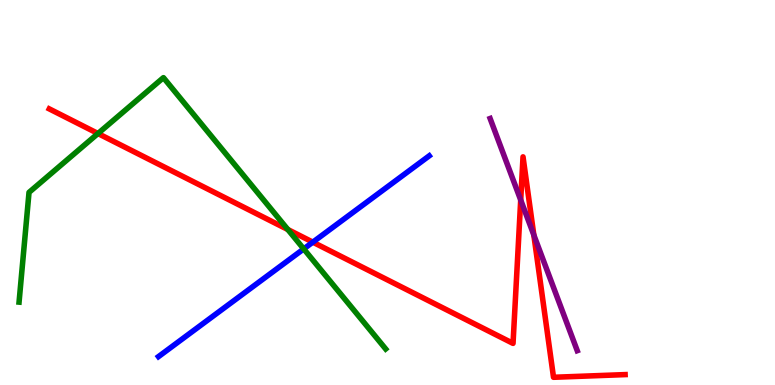[{'lines': ['blue', 'red'], 'intersections': [{'x': 4.04, 'y': 3.71}]}, {'lines': ['green', 'red'], 'intersections': [{'x': 1.26, 'y': 6.53}, {'x': 3.71, 'y': 4.04}]}, {'lines': ['purple', 'red'], 'intersections': [{'x': 6.72, 'y': 4.8}, {'x': 6.89, 'y': 3.9}]}, {'lines': ['blue', 'green'], 'intersections': [{'x': 3.92, 'y': 3.53}]}, {'lines': ['blue', 'purple'], 'intersections': []}, {'lines': ['green', 'purple'], 'intersections': []}]